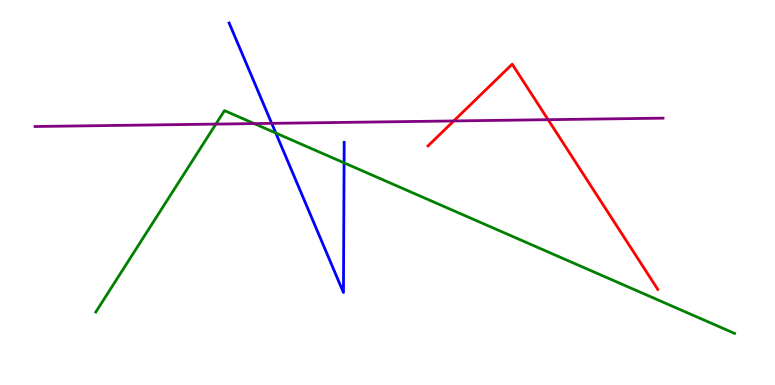[{'lines': ['blue', 'red'], 'intersections': []}, {'lines': ['green', 'red'], 'intersections': []}, {'lines': ['purple', 'red'], 'intersections': [{'x': 5.85, 'y': 6.86}, {'x': 7.07, 'y': 6.89}]}, {'lines': ['blue', 'green'], 'intersections': [{'x': 3.56, 'y': 6.54}, {'x': 4.44, 'y': 5.77}]}, {'lines': ['blue', 'purple'], 'intersections': [{'x': 3.51, 'y': 6.8}]}, {'lines': ['green', 'purple'], 'intersections': [{'x': 2.79, 'y': 6.78}, {'x': 3.28, 'y': 6.79}]}]